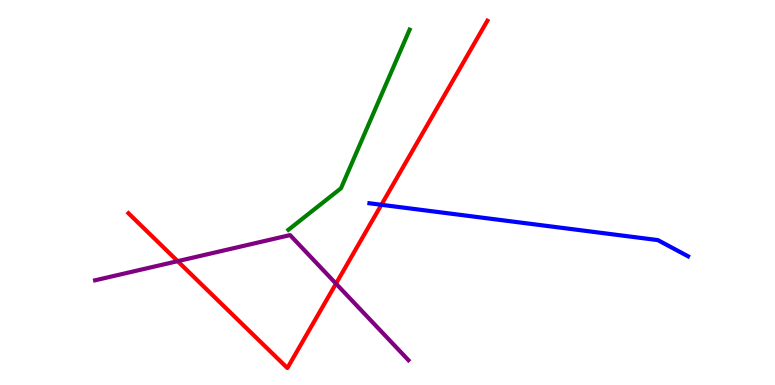[{'lines': ['blue', 'red'], 'intersections': [{'x': 4.92, 'y': 4.68}]}, {'lines': ['green', 'red'], 'intersections': []}, {'lines': ['purple', 'red'], 'intersections': [{'x': 2.29, 'y': 3.22}, {'x': 4.34, 'y': 2.63}]}, {'lines': ['blue', 'green'], 'intersections': []}, {'lines': ['blue', 'purple'], 'intersections': []}, {'lines': ['green', 'purple'], 'intersections': []}]